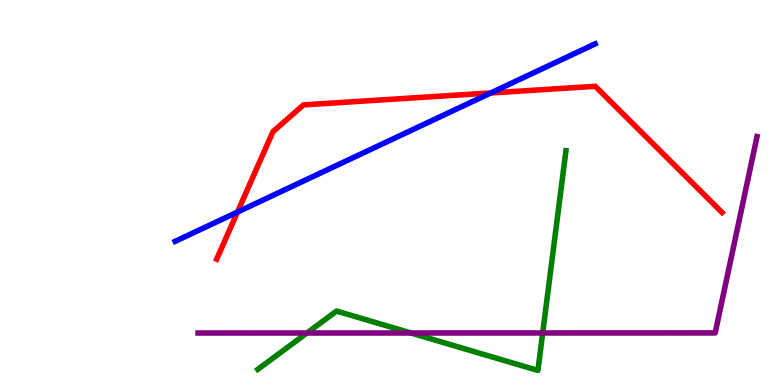[{'lines': ['blue', 'red'], 'intersections': [{'x': 3.06, 'y': 4.49}, {'x': 6.33, 'y': 7.59}]}, {'lines': ['green', 'red'], 'intersections': []}, {'lines': ['purple', 'red'], 'intersections': []}, {'lines': ['blue', 'green'], 'intersections': []}, {'lines': ['blue', 'purple'], 'intersections': []}, {'lines': ['green', 'purple'], 'intersections': [{'x': 3.96, 'y': 1.35}, {'x': 5.3, 'y': 1.35}, {'x': 7.0, 'y': 1.35}]}]